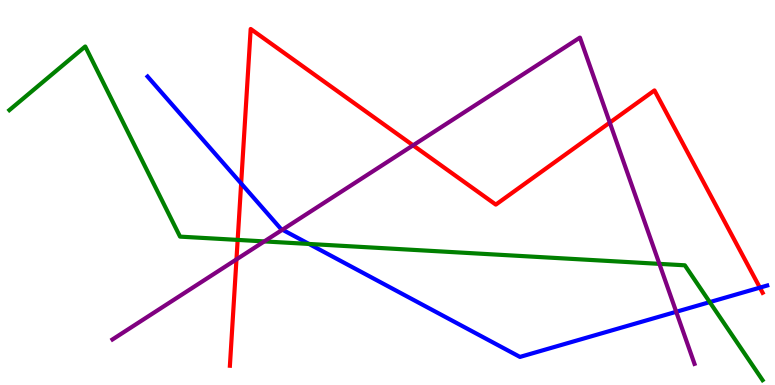[{'lines': ['blue', 'red'], 'intersections': [{'x': 3.11, 'y': 5.23}, {'x': 9.8, 'y': 2.53}]}, {'lines': ['green', 'red'], 'intersections': [{'x': 3.07, 'y': 3.77}]}, {'lines': ['purple', 'red'], 'intersections': [{'x': 3.05, 'y': 3.26}, {'x': 5.33, 'y': 6.23}, {'x': 7.87, 'y': 6.82}]}, {'lines': ['blue', 'green'], 'intersections': [{'x': 3.99, 'y': 3.66}, {'x': 9.16, 'y': 2.15}]}, {'lines': ['blue', 'purple'], 'intersections': [{'x': 3.64, 'y': 4.03}, {'x': 8.73, 'y': 1.9}]}, {'lines': ['green', 'purple'], 'intersections': [{'x': 3.41, 'y': 3.73}, {'x': 8.51, 'y': 3.15}]}]